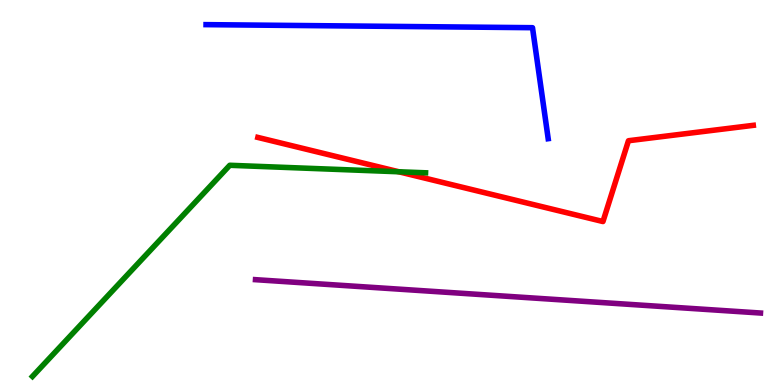[{'lines': ['blue', 'red'], 'intersections': []}, {'lines': ['green', 'red'], 'intersections': [{'x': 5.15, 'y': 5.54}]}, {'lines': ['purple', 'red'], 'intersections': []}, {'lines': ['blue', 'green'], 'intersections': []}, {'lines': ['blue', 'purple'], 'intersections': []}, {'lines': ['green', 'purple'], 'intersections': []}]